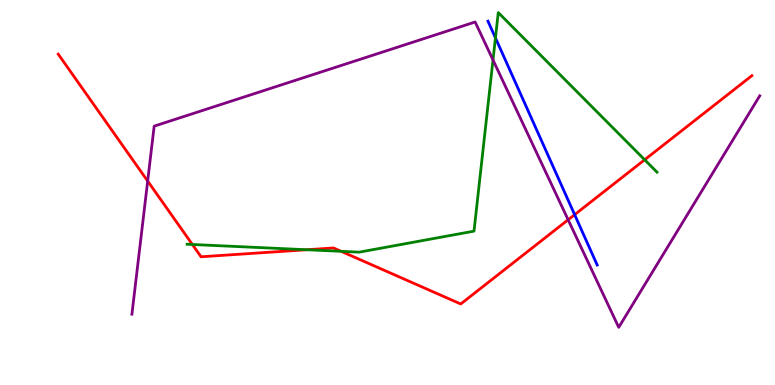[{'lines': ['blue', 'red'], 'intersections': [{'x': 7.41, 'y': 4.42}]}, {'lines': ['green', 'red'], 'intersections': [{'x': 2.48, 'y': 3.65}, {'x': 3.96, 'y': 3.51}, {'x': 4.4, 'y': 3.47}, {'x': 8.32, 'y': 5.85}]}, {'lines': ['purple', 'red'], 'intersections': [{'x': 1.91, 'y': 5.3}, {'x': 7.33, 'y': 4.29}]}, {'lines': ['blue', 'green'], 'intersections': [{'x': 6.39, 'y': 9.02}]}, {'lines': ['blue', 'purple'], 'intersections': []}, {'lines': ['green', 'purple'], 'intersections': [{'x': 6.36, 'y': 8.44}]}]